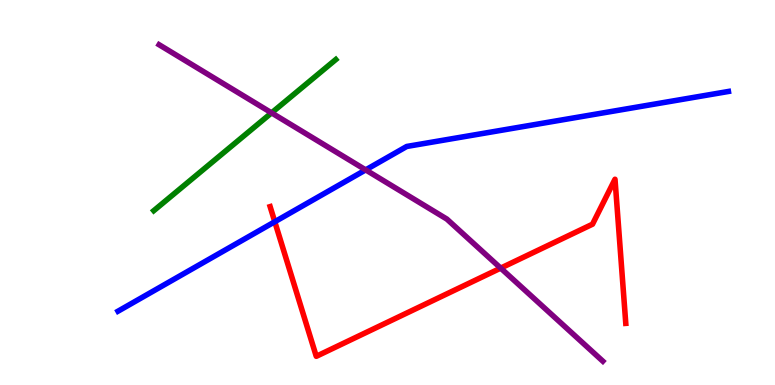[{'lines': ['blue', 'red'], 'intersections': [{'x': 3.55, 'y': 4.24}]}, {'lines': ['green', 'red'], 'intersections': []}, {'lines': ['purple', 'red'], 'intersections': [{'x': 6.46, 'y': 3.04}]}, {'lines': ['blue', 'green'], 'intersections': []}, {'lines': ['blue', 'purple'], 'intersections': [{'x': 4.72, 'y': 5.59}]}, {'lines': ['green', 'purple'], 'intersections': [{'x': 3.5, 'y': 7.07}]}]